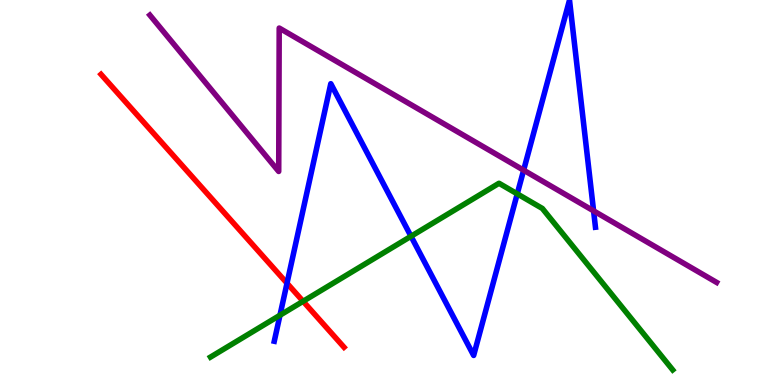[{'lines': ['blue', 'red'], 'intersections': [{'x': 3.7, 'y': 2.64}]}, {'lines': ['green', 'red'], 'intersections': [{'x': 3.91, 'y': 2.17}]}, {'lines': ['purple', 'red'], 'intersections': []}, {'lines': ['blue', 'green'], 'intersections': [{'x': 3.61, 'y': 1.81}, {'x': 5.3, 'y': 3.86}, {'x': 6.67, 'y': 4.96}]}, {'lines': ['blue', 'purple'], 'intersections': [{'x': 6.76, 'y': 5.58}, {'x': 7.66, 'y': 4.52}]}, {'lines': ['green', 'purple'], 'intersections': []}]